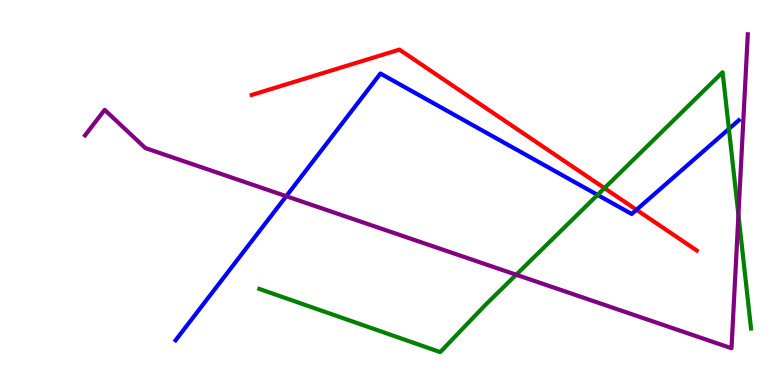[{'lines': ['blue', 'red'], 'intersections': [{'x': 8.21, 'y': 4.55}]}, {'lines': ['green', 'red'], 'intersections': [{'x': 7.8, 'y': 5.11}]}, {'lines': ['purple', 'red'], 'intersections': []}, {'lines': ['blue', 'green'], 'intersections': [{'x': 7.71, 'y': 4.94}, {'x': 9.41, 'y': 6.65}]}, {'lines': ['blue', 'purple'], 'intersections': [{'x': 3.69, 'y': 4.9}]}, {'lines': ['green', 'purple'], 'intersections': [{'x': 6.66, 'y': 2.86}, {'x': 9.53, 'y': 4.42}]}]